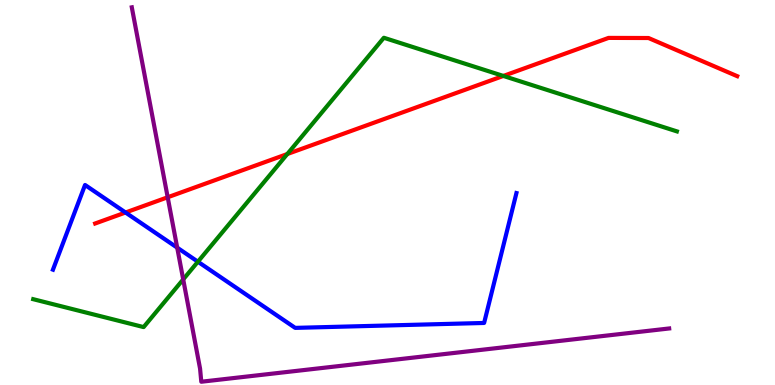[{'lines': ['blue', 'red'], 'intersections': [{'x': 1.62, 'y': 4.48}]}, {'lines': ['green', 'red'], 'intersections': [{'x': 3.71, 'y': 6.0}, {'x': 6.49, 'y': 8.03}]}, {'lines': ['purple', 'red'], 'intersections': [{'x': 2.16, 'y': 4.88}]}, {'lines': ['blue', 'green'], 'intersections': [{'x': 2.55, 'y': 3.2}]}, {'lines': ['blue', 'purple'], 'intersections': [{'x': 2.29, 'y': 3.57}]}, {'lines': ['green', 'purple'], 'intersections': [{'x': 2.36, 'y': 2.74}]}]